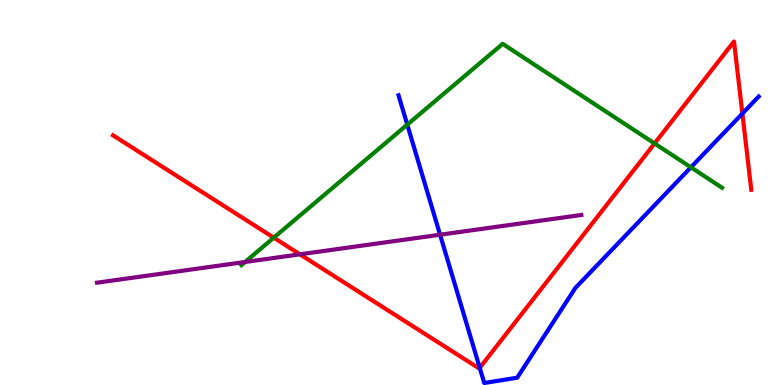[{'lines': ['blue', 'red'], 'intersections': [{'x': 6.19, 'y': 0.446}, {'x': 9.58, 'y': 7.05}]}, {'lines': ['green', 'red'], 'intersections': [{'x': 3.53, 'y': 3.83}, {'x': 8.45, 'y': 6.27}]}, {'lines': ['purple', 'red'], 'intersections': [{'x': 3.87, 'y': 3.39}]}, {'lines': ['blue', 'green'], 'intersections': [{'x': 5.26, 'y': 6.76}, {'x': 8.91, 'y': 5.65}]}, {'lines': ['blue', 'purple'], 'intersections': [{'x': 5.68, 'y': 3.9}]}, {'lines': ['green', 'purple'], 'intersections': [{'x': 3.16, 'y': 3.2}]}]